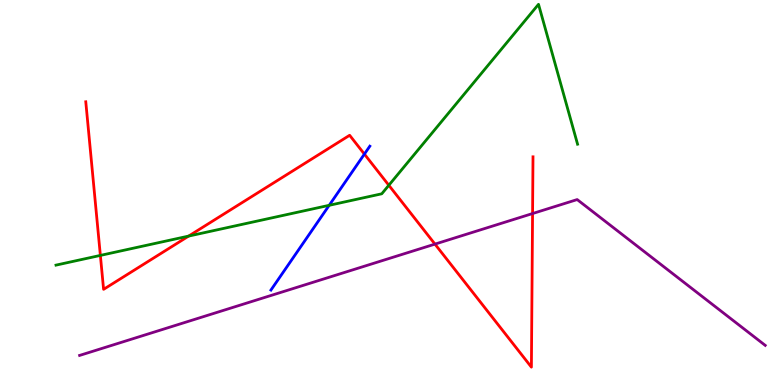[{'lines': ['blue', 'red'], 'intersections': [{'x': 4.7, 'y': 6.0}]}, {'lines': ['green', 'red'], 'intersections': [{'x': 1.3, 'y': 3.37}, {'x': 2.43, 'y': 3.87}, {'x': 5.02, 'y': 5.19}]}, {'lines': ['purple', 'red'], 'intersections': [{'x': 5.61, 'y': 3.66}, {'x': 6.87, 'y': 4.45}]}, {'lines': ['blue', 'green'], 'intersections': [{'x': 4.25, 'y': 4.67}]}, {'lines': ['blue', 'purple'], 'intersections': []}, {'lines': ['green', 'purple'], 'intersections': []}]